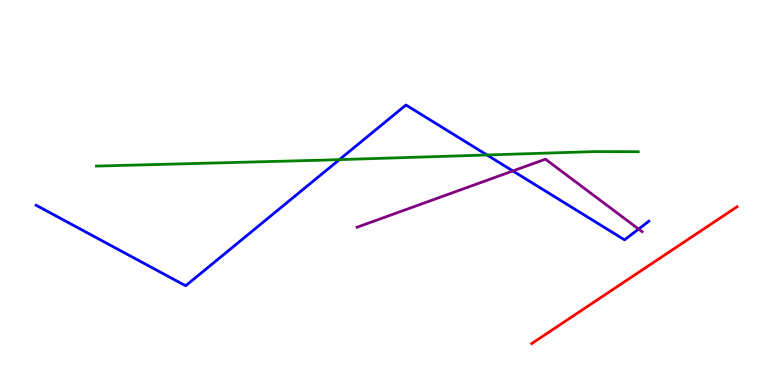[{'lines': ['blue', 'red'], 'intersections': []}, {'lines': ['green', 'red'], 'intersections': []}, {'lines': ['purple', 'red'], 'intersections': []}, {'lines': ['blue', 'green'], 'intersections': [{'x': 4.38, 'y': 5.85}, {'x': 6.28, 'y': 5.97}]}, {'lines': ['blue', 'purple'], 'intersections': [{'x': 6.62, 'y': 5.56}, {'x': 8.24, 'y': 4.05}]}, {'lines': ['green', 'purple'], 'intersections': []}]